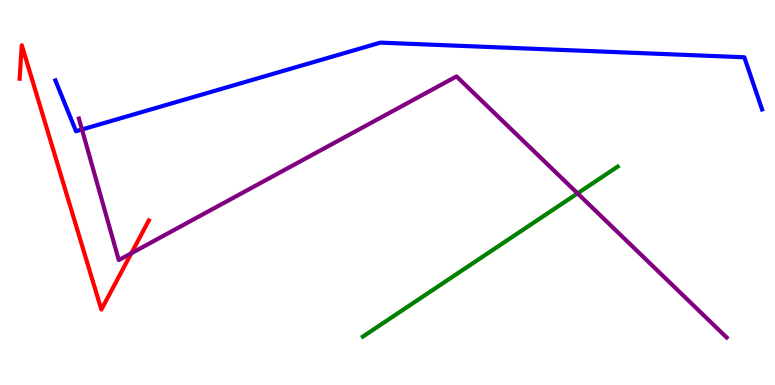[{'lines': ['blue', 'red'], 'intersections': []}, {'lines': ['green', 'red'], 'intersections': []}, {'lines': ['purple', 'red'], 'intersections': [{'x': 1.69, 'y': 3.42}]}, {'lines': ['blue', 'green'], 'intersections': []}, {'lines': ['blue', 'purple'], 'intersections': [{'x': 1.06, 'y': 6.64}]}, {'lines': ['green', 'purple'], 'intersections': [{'x': 7.45, 'y': 4.98}]}]